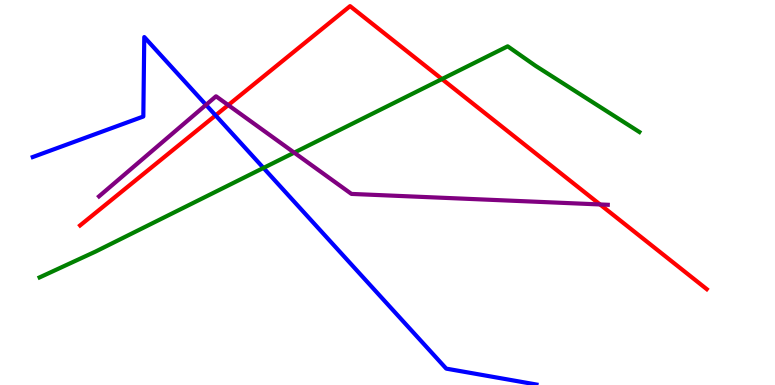[{'lines': ['blue', 'red'], 'intersections': [{'x': 2.78, 'y': 7.0}]}, {'lines': ['green', 'red'], 'intersections': [{'x': 5.7, 'y': 7.95}]}, {'lines': ['purple', 'red'], 'intersections': [{'x': 2.95, 'y': 7.27}, {'x': 7.74, 'y': 4.69}]}, {'lines': ['blue', 'green'], 'intersections': [{'x': 3.4, 'y': 5.64}]}, {'lines': ['blue', 'purple'], 'intersections': [{'x': 2.66, 'y': 7.28}]}, {'lines': ['green', 'purple'], 'intersections': [{'x': 3.8, 'y': 6.04}]}]